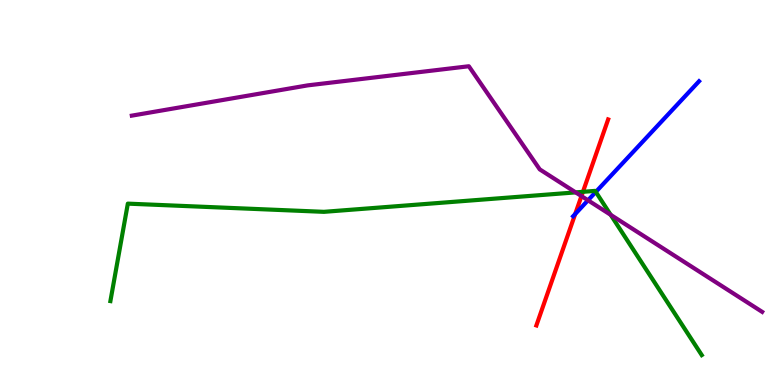[{'lines': ['blue', 'red'], 'intersections': [{'x': 7.42, 'y': 4.44}]}, {'lines': ['green', 'red'], 'intersections': [{'x': 7.52, 'y': 5.02}]}, {'lines': ['purple', 'red'], 'intersections': [{'x': 7.5, 'y': 4.91}]}, {'lines': ['blue', 'green'], 'intersections': [{'x': 7.69, 'y': 5.01}]}, {'lines': ['blue', 'purple'], 'intersections': [{'x': 7.59, 'y': 4.8}]}, {'lines': ['green', 'purple'], 'intersections': [{'x': 7.43, 'y': 5.0}, {'x': 7.88, 'y': 4.42}]}]